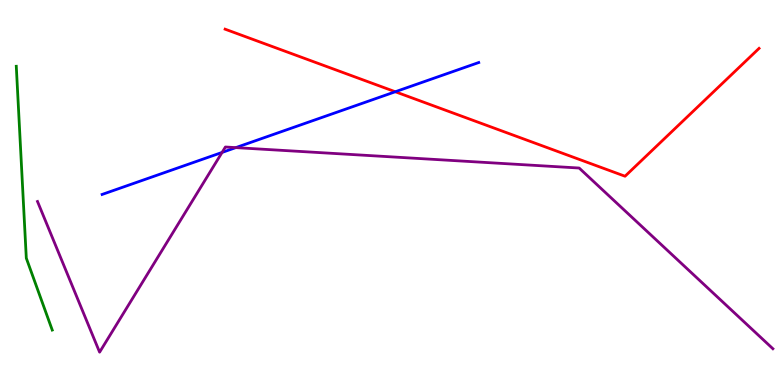[{'lines': ['blue', 'red'], 'intersections': [{'x': 5.1, 'y': 7.62}]}, {'lines': ['green', 'red'], 'intersections': []}, {'lines': ['purple', 'red'], 'intersections': []}, {'lines': ['blue', 'green'], 'intersections': []}, {'lines': ['blue', 'purple'], 'intersections': [{'x': 2.87, 'y': 6.04}, {'x': 3.04, 'y': 6.17}]}, {'lines': ['green', 'purple'], 'intersections': []}]